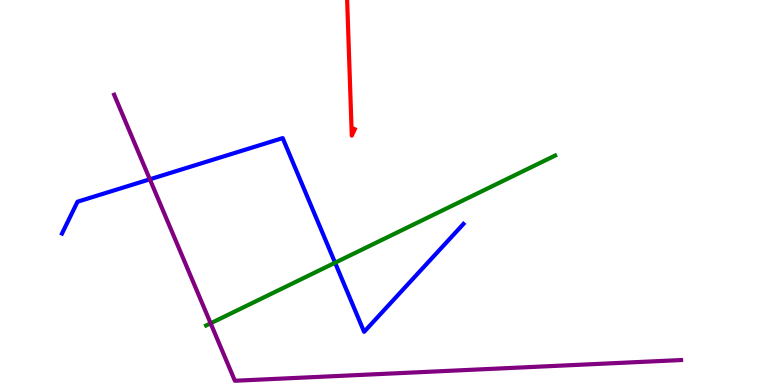[{'lines': ['blue', 'red'], 'intersections': []}, {'lines': ['green', 'red'], 'intersections': []}, {'lines': ['purple', 'red'], 'intersections': []}, {'lines': ['blue', 'green'], 'intersections': [{'x': 4.32, 'y': 3.18}]}, {'lines': ['blue', 'purple'], 'intersections': [{'x': 1.93, 'y': 5.34}]}, {'lines': ['green', 'purple'], 'intersections': [{'x': 2.72, 'y': 1.6}]}]